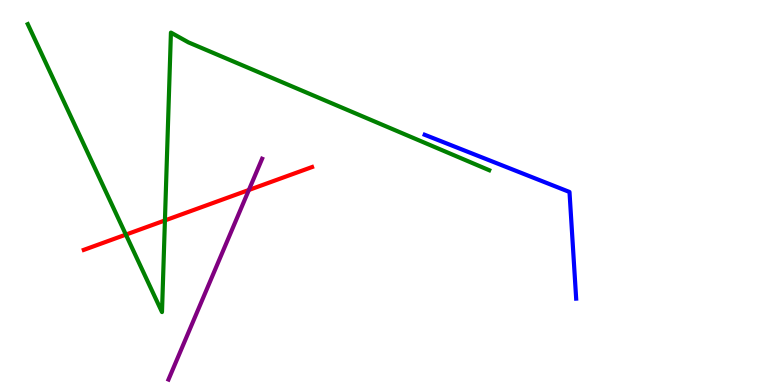[{'lines': ['blue', 'red'], 'intersections': []}, {'lines': ['green', 'red'], 'intersections': [{'x': 1.62, 'y': 3.91}, {'x': 2.13, 'y': 4.27}]}, {'lines': ['purple', 'red'], 'intersections': [{'x': 3.21, 'y': 5.07}]}, {'lines': ['blue', 'green'], 'intersections': []}, {'lines': ['blue', 'purple'], 'intersections': []}, {'lines': ['green', 'purple'], 'intersections': []}]